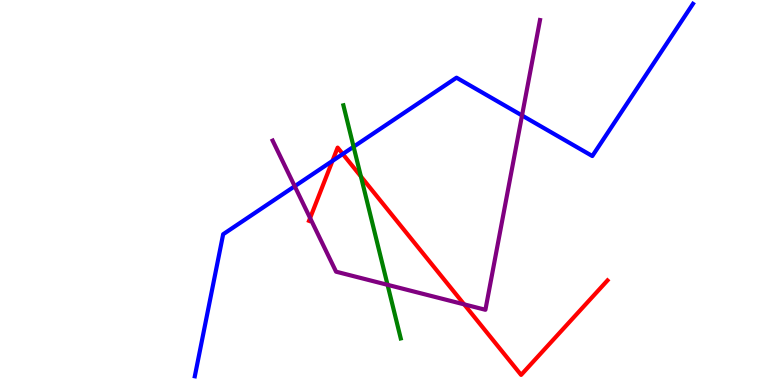[{'lines': ['blue', 'red'], 'intersections': [{'x': 4.29, 'y': 5.82}, {'x': 4.42, 'y': 6.0}]}, {'lines': ['green', 'red'], 'intersections': [{'x': 4.66, 'y': 5.42}]}, {'lines': ['purple', 'red'], 'intersections': [{'x': 4.0, 'y': 4.34}, {'x': 5.99, 'y': 2.09}]}, {'lines': ['blue', 'green'], 'intersections': [{'x': 4.56, 'y': 6.19}]}, {'lines': ['blue', 'purple'], 'intersections': [{'x': 3.8, 'y': 5.16}, {'x': 6.74, 'y': 7.0}]}, {'lines': ['green', 'purple'], 'intersections': [{'x': 5.0, 'y': 2.6}]}]